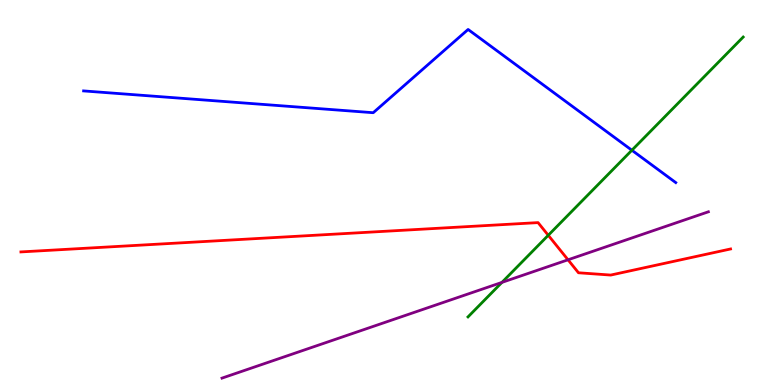[{'lines': ['blue', 'red'], 'intersections': []}, {'lines': ['green', 'red'], 'intersections': [{'x': 7.07, 'y': 3.89}]}, {'lines': ['purple', 'red'], 'intersections': [{'x': 7.33, 'y': 3.25}]}, {'lines': ['blue', 'green'], 'intersections': [{'x': 8.15, 'y': 6.1}]}, {'lines': ['blue', 'purple'], 'intersections': []}, {'lines': ['green', 'purple'], 'intersections': [{'x': 6.48, 'y': 2.67}]}]